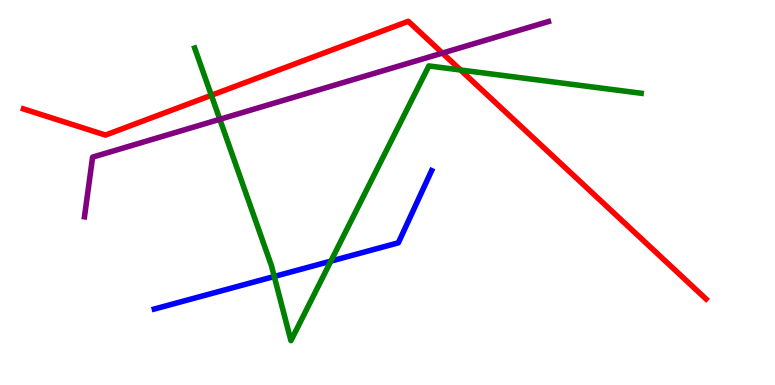[{'lines': ['blue', 'red'], 'intersections': []}, {'lines': ['green', 'red'], 'intersections': [{'x': 2.73, 'y': 7.52}, {'x': 5.94, 'y': 8.18}]}, {'lines': ['purple', 'red'], 'intersections': [{'x': 5.71, 'y': 8.62}]}, {'lines': ['blue', 'green'], 'intersections': [{'x': 3.54, 'y': 2.82}, {'x': 4.27, 'y': 3.22}]}, {'lines': ['blue', 'purple'], 'intersections': []}, {'lines': ['green', 'purple'], 'intersections': [{'x': 2.84, 'y': 6.9}]}]